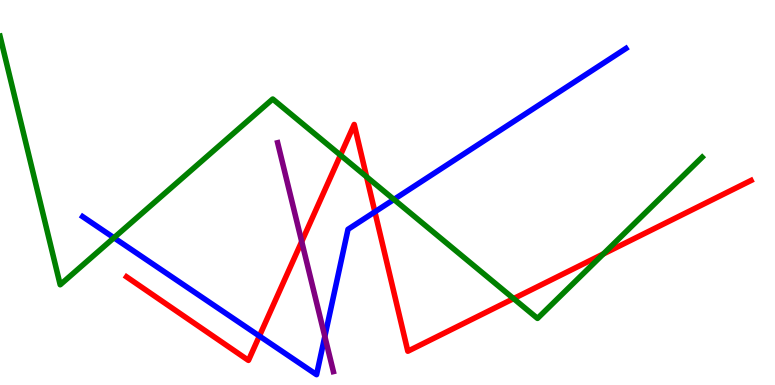[{'lines': ['blue', 'red'], 'intersections': [{'x': 3.35, 'y': 1.27}, {'x': 4.84, 'y': 4.5}]}, {'lines': ['green', 'red'], 'intersections': [{'x': 4.39, 'y': 5.97}, {'x': 4.73, 'y': 5.41}, {'x': 6.63, 'y': 2.24}, {'x': 7.78, 'y': 3.4}]}, {'lines': ['purple', 'red'], 'intersections': [{'x': 3.89, 'y': 3.73}]}, {'lines': ['blue', 'green'], 'intersections': [{'x': 1.47, 'y': 3.82}, {'x': 5.08, 'y': 4.82}]}, {'lines': ['blue', 'purple'], 'intersections': [{'x': 4.19, 'y': 1.26}]}, {'lines': ['green', 'purple'], 'intersections': []}]